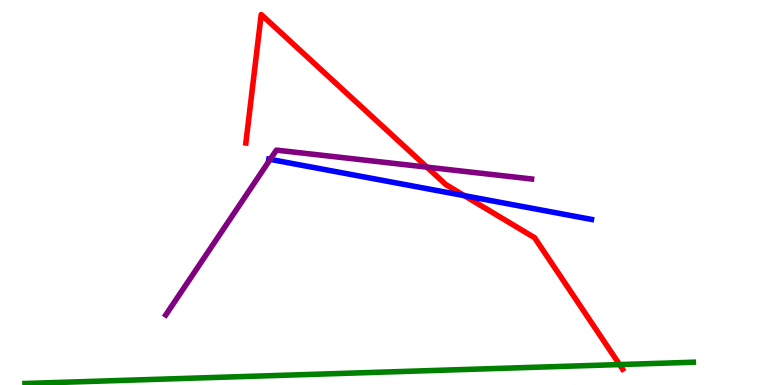[{'lines': ['blue', 'red'], 'intersections': [{'x': 5.99, 'y': 4.92}]}, {'lines': ['green', 'red'], 'intersections': [{'x': 7.99, 'y': 0.531}]}, {'lines': ['purple', 'red'], 'intersections': [{'x': 5.51, 'y': 5.66}]}, {'lines': ['blue', 'green'], 'intersections': []}, {'lines': ['blue', 'purple'], 'intersections': [{'x': 3.49, 'y': 5.86}]}, {'lines': ['green', 'purple'], 'intersections': []}]